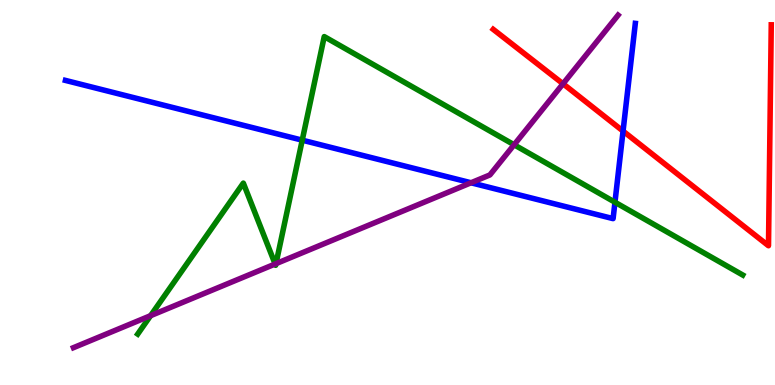[{'lines': ['blue', 'red'], 'intersections': [{'x': 8.04, 'y': 6.6}]}, {'lines': ['green', 'red'], 'intersections': []}, {'lines': ['purple', 'red'], 'intersections': [{'x': 7.26, 'y': 7.82}]}, {'lines': ['blue', 'green'], 'intersections': [{'x': 3.9, 'y': 6.36}, {'x': 7.93, 'y': 4.75}]}, {'lines': ['blue', 'purple'], 'intersections': [{'x': 6.08, 'y': 5.25}]}, {'lines': ['green', 'purple'], 'intersections': [{'x': 1.94, 'y': 1.8}, {'x': 3.55, 'y': 3.14}, {'x': 3.56, 'y': 3.15}, {'x': 6.63, 'y': 6.24}]}]